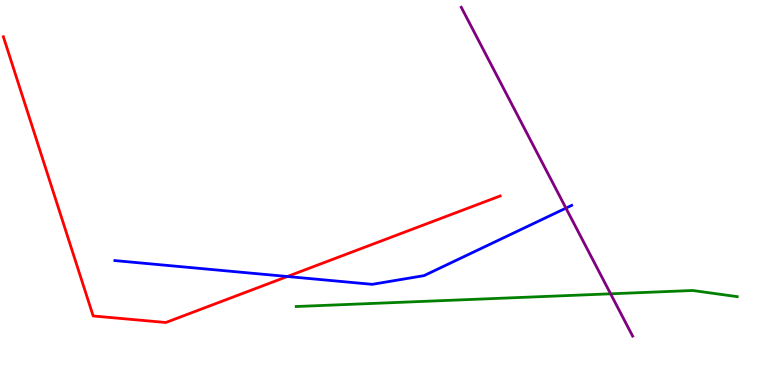[{'lines': ['blue', 'red'], 'intersections': [{'x': 3.71, 'y': 2.82}]}, {'lines': ['green', 'red'], 'intersections': []}, {'lines': ['purple', 'red'], 'intersections': []}, {'lines': ['blue', 'green'], 'intersections': []}, {'lines': ['blue', 'purple'], 'intersections': [{'x': 7.3, 'y': 4.59}]}, {'lines': ['green', 'purple'], 'intersections': [{'x': 7.88, 'y': 2.37}]}]